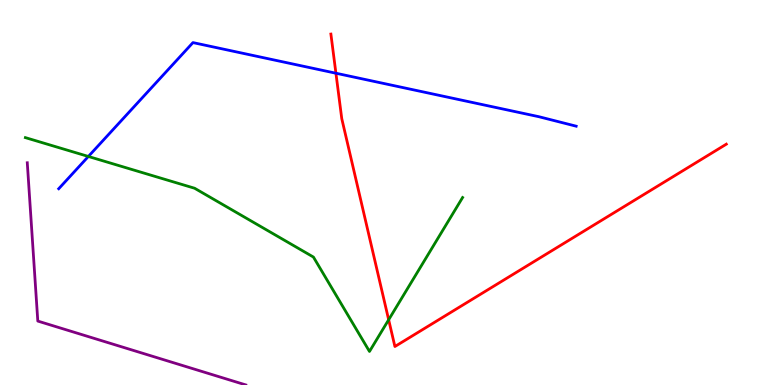[{'lines': ['blue', 'red'], 'intersections': [{'x': 4.33, 'y': 8.1}]}, {'lines': ['green', 'red'], 'intersections': [{'x': 5.02, 'y': 1.69}]}, {'lines': ['purple', 'red'], 'intersections': []}, {'lines': ['blue', 'green'], 'intersections': [{'x': 1.14, 'y': 5.94}]}, {'lines': ['blue', 'purple'], 'intersections': []}, {'lines': ['green', 'purple'], 'intersections': []}]